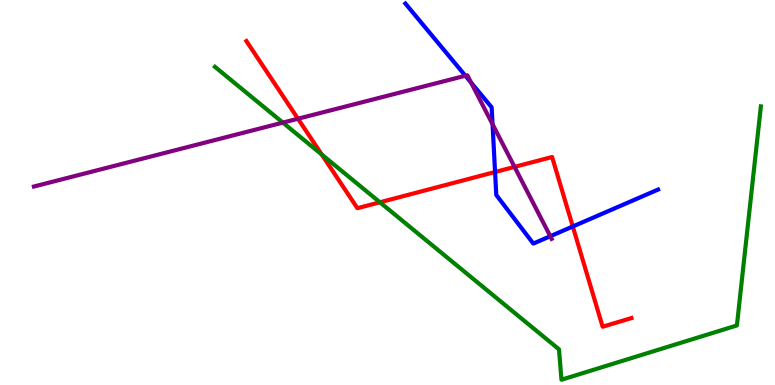[{'lines': ['blue', 'red'], 'intersections': [{'x': 6.39, 'y': 5.53}, {'x': 7.39, 'y': 4.12}]}, {'lines': ['green', 'red'], 'intersections': [{'x': 4.15, 'y': 5.99}, {'x': 4.9, 'y': 4.75}]}, {'lines': ['purple', 'red'], 'intersections': [{'x': 3.84, 'y': 6.92}, {'x': 6.64, 'y': 5.67}]}, {'lines': ['blue', 'green'], 'intersections': []}, {'lines': ['blue', 'purple'], 'intersections': [{'x': 6.01, 'y': 8.03}, {'x': 6.08, 'y': 7.86}, {'x': 6.36, 'y': 6.77}, {'x': 7.1, 'y': 3.86}]}, {'lines': ['green', 'purple'], 'intersections': [{'x': 3.65, 'y': 6.82}]}]